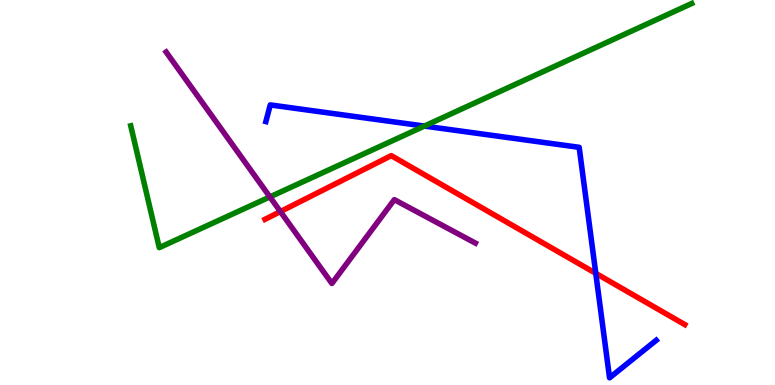[{'lines': ['blue', 'red'], 'intersections': [{'x': 7.69, 'y': 2.9}]}, {'lines': ['green', 'red'], 'intersections': []}, {'lines': ['purple', 'red'], 'intersections': [{'x': 3.62, 'y': 4.5}]}, {'lines': ['blue', 'green'], 'intersections': [{'x': 5.48, 'y': 6.73}]}, {'lines': ['blue', 'purple'], 'intersections': []}, {'lines': ['green', 'purple'], 'intersections': [{'x': 3.48, 'y': 4.89}]}]